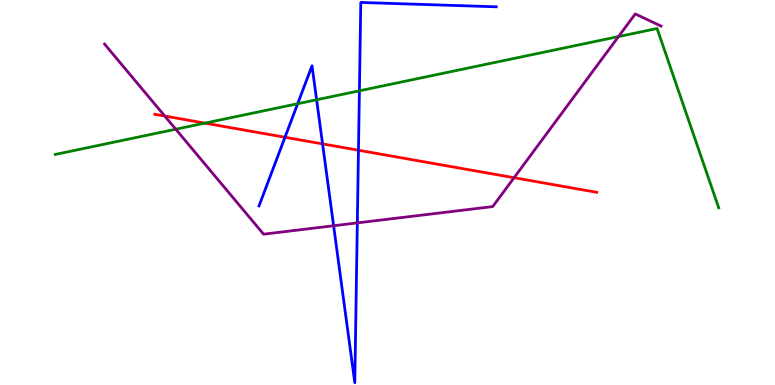[{'lines': ['blue', 'red'], 'intersections': [{'x': 3.68, 'y': 6.43}, {'x': 4.16, 'y': 6.26}, {'x': 4.63, 'y': 6.1}]}, {'lines': ['green', 'red'], 'intersections': [{'x': 2.64, 'y': 6.8}]}, {'lines': ['purple', 'red'], 'intersections': [{'x': 2.13, 'y': 6.99}, {'x': 6.63, 'y': 5.38}]}, {'lines': ['blue', 'green'], 'intersections': [{'x': 3.84, 'y': 7.31}, {'x': 4.09, 'y': 7.41}, {'x': 4.64, 'y': 7.64}]}, {'lines': ['blue', 'purple'], 'intersections': [{'x': 4.3, 'y': 4.14}, {'x': 4.61, 'y': 4.21}]}, {'lines': ['green', 'purple'], 'intersections': [{'x': 2.27, 'y': 6.64}, {'x': 7.98, 'y': 9.05}]}]